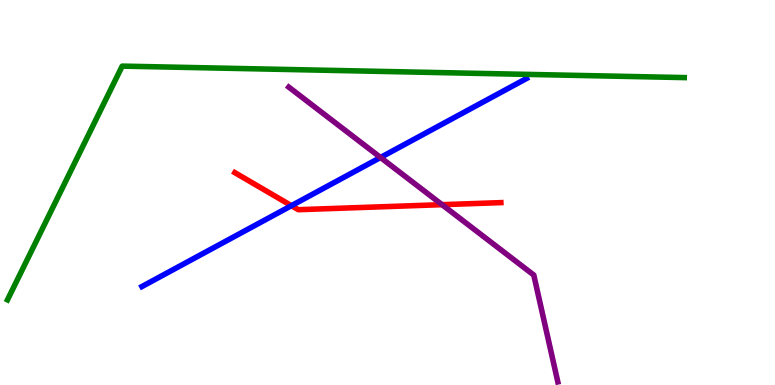[{'lines': ['blue', 'red'], 'intersections': [{'x': 3.76, 'y': 4.66}]}, {'lines': ['green', 'red'], 'intersections': []}, {'lines': ['purple', 'red'], 'intersections': [{'x': 5.7, 'y': 4.68}]}, {'lines': ['blue', 'green'], 'intersections': []}, {'lines': ['blue', 'purple'], 'intersections': [{'x': 4.91, 'y': 5.91}]}, {'lines': ['green', 'purple'], 'intersections': []}]